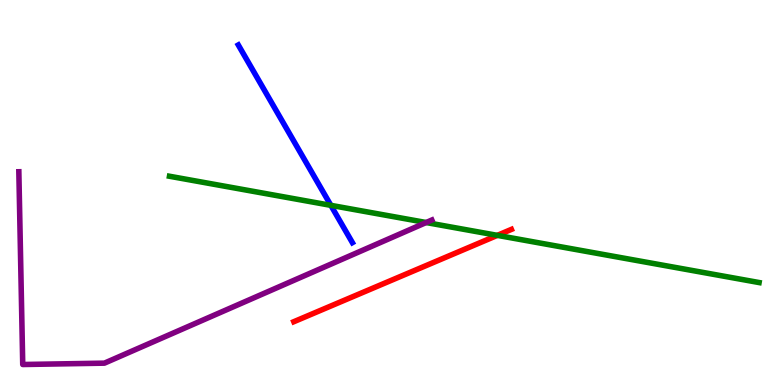[{'lines': ['blue', 'red'], 'intersections': []}, {'lines': ['green', 'red'], 'intersections': [{'x': 6.42, 'y': 3.89}]}, {'lines': ['purple', 'red'], 'intersections': []}, {'lines': ['blue', 'green'], 'intersections': [{'x': 4.27, 'y': 4.67}]}, {'lines': ['blue', 'purple'], 'intersections': []}, {'lines': ['green', 'purple'], 'intersections': [{'x': 5.5, 'y': 4.22}]}]